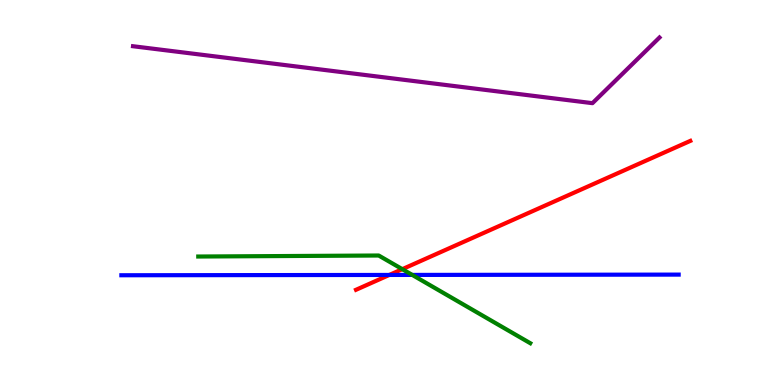[{'lines': ['blue', 'red'], 'intersections': [{'x': 5.02, 'y': 2.86}]}, {'lines': ['green', 'red'], 'intersections': [{'x': 5.19, 'y': 3.01}]}, {'lines': ['purple', 'red'], 'intersections': []}, {'lines': ['blue', 'green'], 'intersections': [{'x': 5.32, 'y': 2.86}]}, {'lines': ['blue', 'purple'], 'intersections': []}, {'lines': ['green', 'purple'], 'intersections': []}]